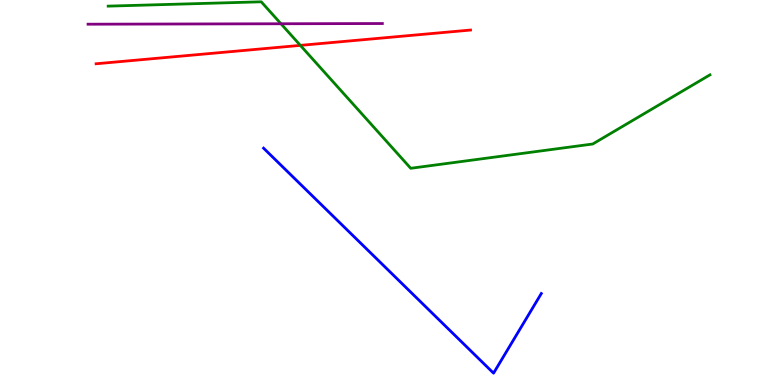[{'lines': ['blue', 'red'], 'intersections': []}, {'lines': ['green', 'red'], 'intersections': [{'x': 3.88, 'y': 8.82}]}, {'lines': ['purple', 'red'], 'intersections': []}, {'lines': ['blue', 'green'], 'intersections': []}, {'lines': ['blue', 'purple'], 'intersections': []}, {'lines': ['green', 'purple'], 'intersections': [{'x': 3.63, 'y': 9.38}]}]